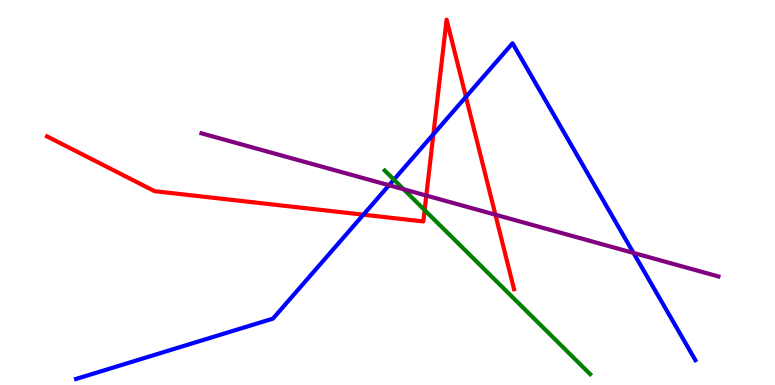[{'lines': ['blue', 'red'], 'intersections': [{'x': 4.69, 'y': 4.42}, {'x': 5.59, 'y': 6.51}, {'x': 6.01, 'y': 7.48}]}, {'lines': ['green', 'red'], 'intersections': [{'x': 5.48, 'y': 4.54}]}, {'lines': ['purple', 'red'], 'intersections': [{'x': 5.5, 'y': 4.92}, {'x': 6.39, 'y': 4.42}]}, {'lines': ['blue', 'green'], 'intersections': [{'x': 5.08, 'y': 5.33}]}, {'lines': ['blue', 'purple'], 'intersections': [{'x': 5.02, 'y': 5.19}, {'x': 8.17, 'y': 3.43}]}, {'lines': ['green', 'purple'], 'intersections': [{'x': 5.21, 'y': 5.08}]}]